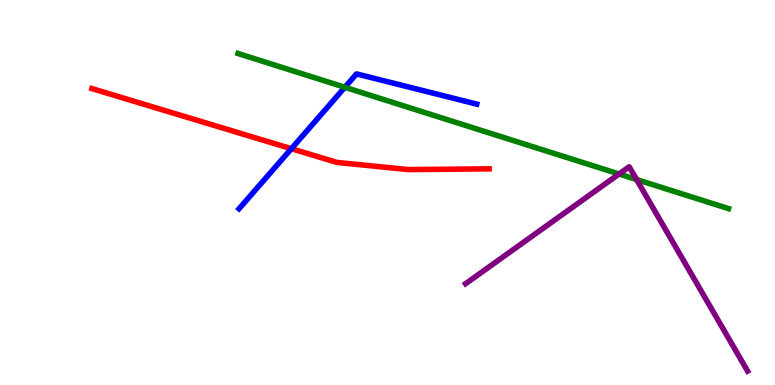[{'lines': ['blue', 'red'], 'intersections': [{'x': 3.76, 'y': 6.14}]}, {'lines': ['green', 'red'], 'intersections': []}, {'lines': ['purple', 'red'], 'intersections': []}, {'lines': ['blue', 'green'], 'intersections': [{'x': 4.45, 'y': 7.73}]}, {'lines': ['blue', 'purple'], 'intersections': []}, {'lines': ['green', 'purple'], 'intersections': [{'x': 7.99, 'y': 5.48}, {'x': 8.21, 'y': 5.34}]}]